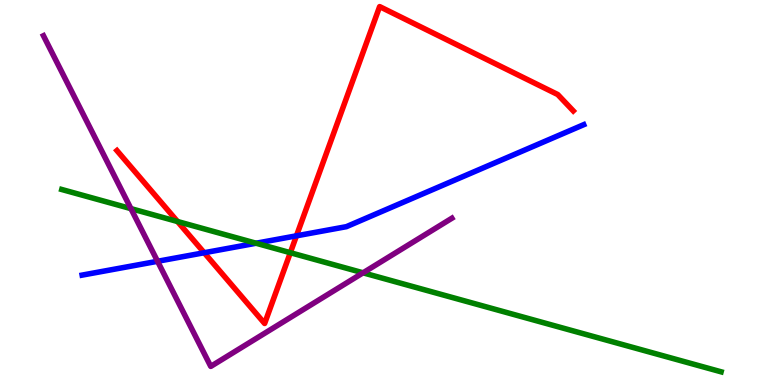[{'lines': ['blue', 'red'], 'intersections': [{'x': 2.63, 'y': 3.44}, {'x': 3.83, 'y': 3.87}]}, {'lines': ['green', 'red'], 'intersections': [{'x': 2.29, 'y': 4.25}, {'x': 3.75, 'y': 3.44}]}, {'lines': ['purple', 'red'], 'intersections': []}, {'lines': ['blue', 'green'], 'intersections': [{'x': 3.3, 'y': 3.68}]}, {'lines': ['blue', 'purple'], 'intersections': [{'x': 2.03, 'y': 3.21}]}, {'lines': ['green', 'purple'], 'intersections': [{'x': 1.69, 'y': 4.58}, {'x': 4.68, 'y': 2.91}]}]